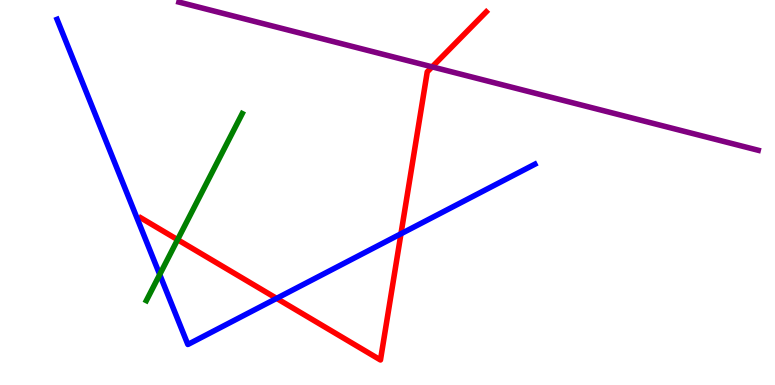[{'lines': ['blue', 'red'], 'intersections': [{'x': 3.57, 'y': 2.25}, {'x': 5.17, 'y': 3.93}]}, {'lines': ['green', 'red'], 'intersections': [{'x': 2.29, 'y': 3.77}]}, {'lines': ['purple', 'red'], 'intersections': [{'x': 5.58, 'y': 8.26}]}, {'lines': ['blue', 'green'], 'intersections': [{'x': 2.06, 'y': 2.87}]}, {'lines': ['blue', 'purple'], 'intersections': []}, {'lines': ['green', 'purple'], 'intersections': []}]